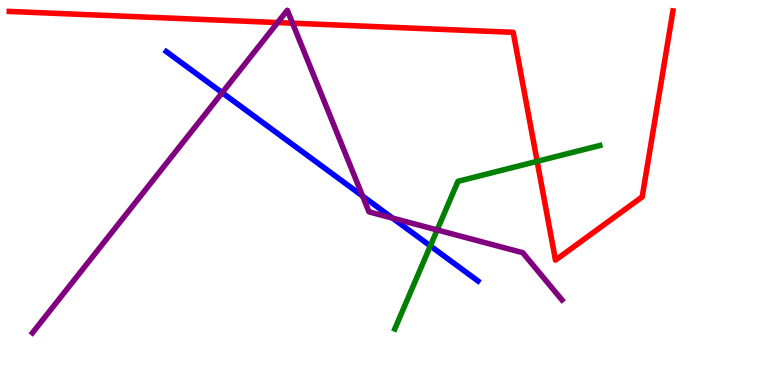[{'lines': ['blue', 'red'], 'intersections': []}, {'lines': ['green', 'red'], 'intersections': [{'x': 6.93, 'y': 5.81}]}, {'lines': ['purple', 'red'], 'intersections': [{'x': 3.58, 'y': 9.41}, {'x': 3.77, 'y': 9.4}]}, {'lines': ['blue', 'green'], 'intersections': [{'x': 5.55, 'y': 3.61}]}, {'lines': ['blue', 'purple'], 'intersections': [{'x': 2.87, 'y': 7.59}, {'x': 4.68, 'y': 4.91}, {'x': 5.07, 'y': 4.33}]}, {'lines': ['green', 'purple'], 'intersections': [{'x': 5.64, 'y': 4.03}]}]